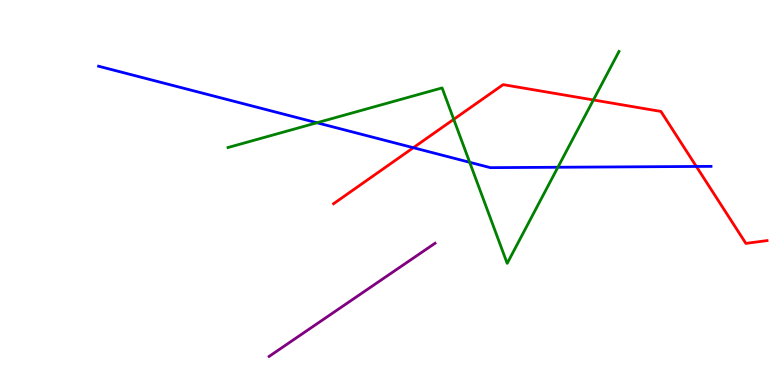[{'lines': ['blue', 'red'], 'intersections': [{'x': 5.33, 'y': 6.16}, {'x': 8.98, 'y': 5.68}]}, {'lines': ['green', 'red'], 'intersections': [{'x': 5.85, 'y': 6.9}, {'x': 7.66, 'y': 7.4}]}, {'lines': ['purple', 'red'], 'intersections': []}, {'lines': ['blue', 'green'], 'intersections': [{'x': 4.09, 'y': 6.81}, {'x': 6.06, 'y': 5.78}, {'x': 7.2, 'y': 5.66}]}, {'lines': ['blue', 'purple'], 'intersections': []}, {'lines': ['green', 'purple'], 'intersections': []}]